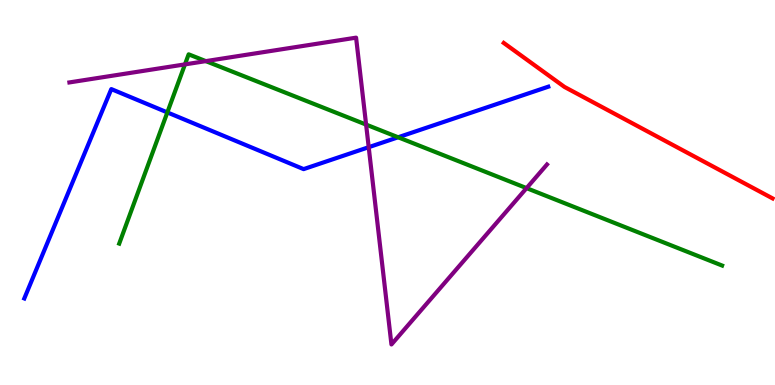[{'lines': ['blue', 'red'], 'intersections': []}, {'lines': ['green', 'red'], 'intersections': []}, {'lines': ['purple', 'red'], 'intersections': []}, {'lines': ['blue', 'green'], 'intersections': [{'x': 2.16, 'y': 7.08}, {'x': 5.14, 'y': 6.43}]}, {'lines': ['blue', 'purple'], 'intersections': [{'x': 4.76, 'y': 6.18}]}, {'lines': ['green', 'purple'], 'intersections': [{'x': 2.39, 'y': 8.33}, {'x': 2.66, 'y': 8.41}, {'x': 4.72, 'y': 6.76}, {'x': 6.79, 'y': 5.11}]}]